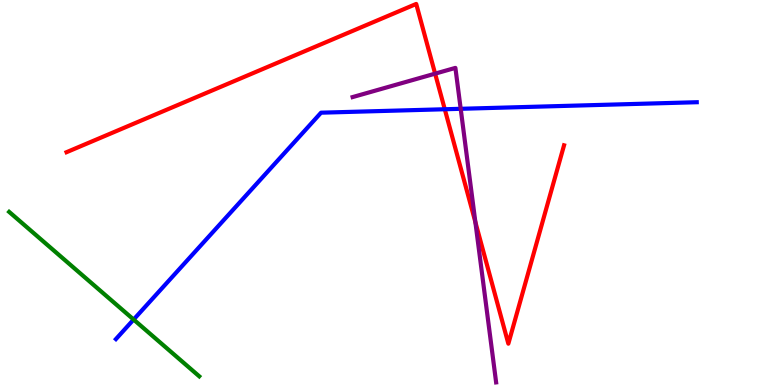[{'lines': ['blue', 'red'], 'intersections': [{'x': 5.74, 'y': 7.16}]}, {'lines': ['green', 'red'], 'intersections': []}, {'lines': ['purple', 'red'], 'intersections': [{'x': 5.61, 'y': 8.09}, {'x': 6.13, 'y': 4.23}]}, {'lines': ['blue', 'green'], 'intersections': [{'x': 1.72, 'y': 1.7}]}, {'lines': ['blue', 'purple'], 'intersections': [{'x': 5.94, 'y': 7.17}]}, {'lines': ['green', 'purple'], 'intersections': []}]